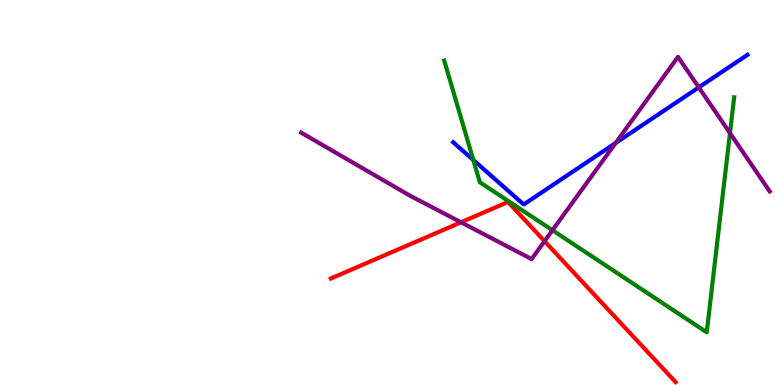[{'lines': ['blue', 'red'], 'intersections': []}, {'lines': ['green', 'red'], 'intersections': []}, {'lines': ['purple', 'red'], 'intersections': [{'x': 5.95, 'y': 4.23}, {'x': 7.03, 'y': 3.74}]}, {'lines': ['blue', 'green'], 'intersections': [{'x': 6.11, 'y': 5.84}]}, {'lines': ['blue', 'purple'], 'intersections': [{'x': 7.94, 'y': 6.29}, {'x': 9.02, 'y': 7.73}]}, {'lines': ['green', 'purple'], 'intersections': [{'x': 7.13, 'y': 4.02}, {'x': 9.42, 'y': 6.54}]}]